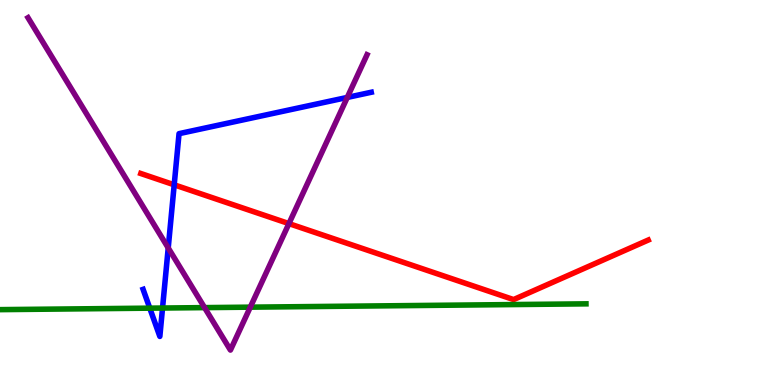[{'lines': ['blue', 'red'], 'intersections': [{'x': 2.25, 'y': 5.2}]}, {'lines': ['green', 'red'], 'intersections': []}, {'lines': ['purple', 'red'], 'intersections': [{'x': 3.73, 'y': 4.19}]}, {'lines': ['blue', 'green'], 'intersections': [{'x': 1.93, 'y': 2.0}, {'x': 2.1, 'y': 2.0}]}, {'lines': ['blue', 'purple'], 'intersections': [{'x': 2.17, 'y': 3.56}, {'x': 4.48, 'y': 7.47}]}, {'lines': ['green', 'purple'], 'intersections': [{'x': 2.64, 'y': 2.01}, {'x': 3.23, 'y': 2.02}]}]